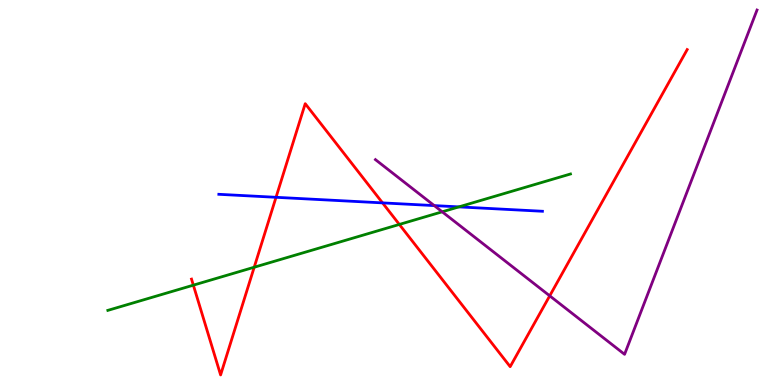[{'lines': ['blue', 'red'], 'intersections': [{'x': 3.56, 'y': 4.88}, {'x': 4.94, 'y': 4.73}]}, {'lines': ['green', 'red'], 'intersections': [{'x': 2.49, 'y': 2.59}, {'x': 3.28, 'y': 3.06}, {'x': 5.15, 'y': 4.17}]}, {'lines': ['purple', 'red'], 'intersections': [{'x': 7.09, 'y': 2.32}]}, {'lines': ['blue', 'green'], 'intersections': [{'x': 5.92, 'y': 4.63}]}, {'lines': ['blue', 'purple'], 'intersections': [{'x': 5.6, 'y': 4.66}]}, {'lines': ['green', 'purple'], 'intersections': [{'x': 5.71, 'y': 4.5}]}]